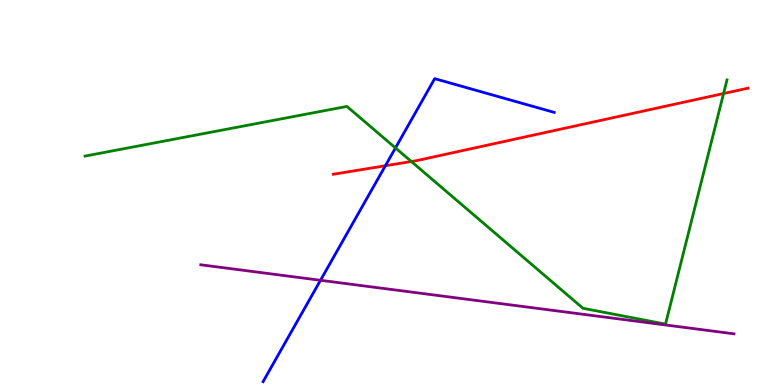[{'lines': ['blue', 'red'], 'intersections': [{'x': 4.97, 'y': 5.69}]}, {'lines': ['green', 'red'], 'intersections': [{'x': 5.31, 'y': 5.81}, {'x': 9.34, 'y': 7.57}]}, {'lines': ['purple', 'red'], 'intersections': []}, {'lines': ['blue', 'green'], 'intersections': [{'x': 5.1, 'y': 6.16}]}, {'lines': ['blue', 'purple'], 'intersections': [{'x': 4.14, 'y': 2.72}]}, {'lines': ['green', 'purple'], 'intersections': []}]